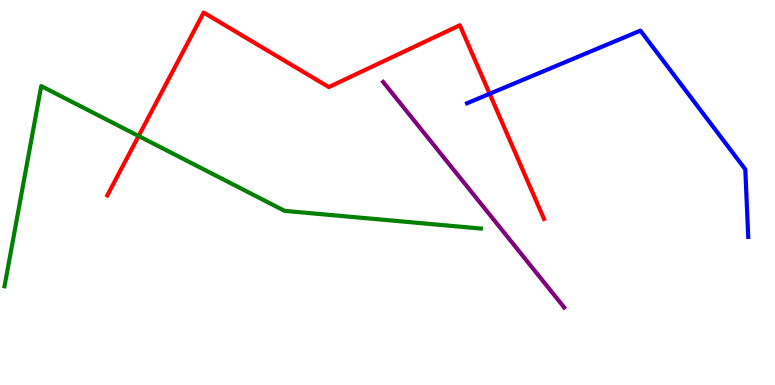[{'lines': ['blue', 'red'], 'intersections': [{'x': 6.32, 'y': 7.56}]}, {'lines': ['green', 'red'], 'intersections': [{'x': 1.79, 'y': 6.47}]}, {'lines': ['purple', 'red'], 'intersections': []}, {'lines': ['blue', 'green'], 'intersections': []}, {'lines': ['blue', 'purple'], 'intersections': []}, {'lines': ['green', 'purple'], 'intersections': []}]